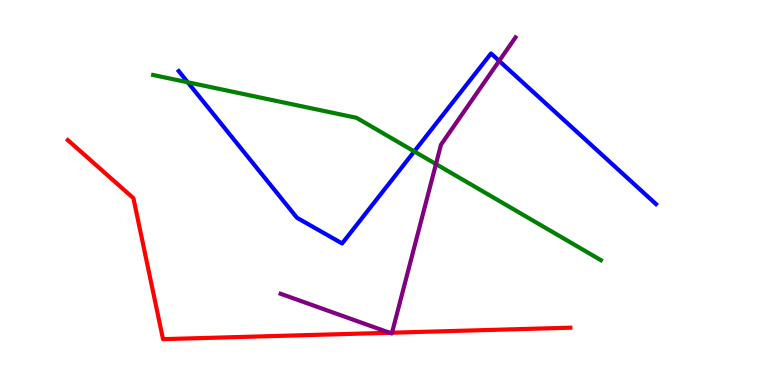[{'lines': ['blue', 'red'], 'intersections': []}, {'lines': ['green', 'red'], 'intersections': []}, {'lines': ['purple', 'red'], 'intersections': [{'x': 5.03, 'y': 1.36}, {'x': 5.06, 'y': 1.36}]}, {'lines': ['blue', 'green'], 'intersections': [{'x': 2.42, 'y': 7.86}, {'x': 5.35, 'y': 6.07}]}, {'lines': ['blue', 'purple'], 'intersections': [{'x': 6.44, 'y': 8.42}]}, {'lines': ['green', 'purple'], 'intersections': [{'x': 5.63, 'y': 5.74}]}]